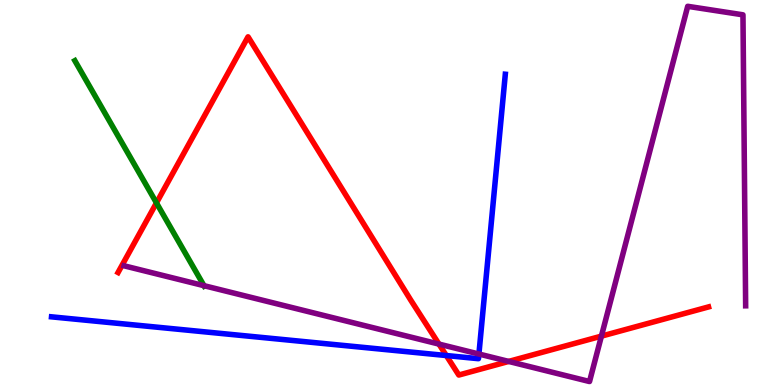[{'lines': ['blue', 'red'], 'intersections': [{'x': 5.76, 'y': 0.765}]}, {'lines': ['green', 'red'], 'intersections': [{'x': 2.02, 'y': 4.73}]}, {'lines': ['purple', 'red'], 'intersections': [{'x': 5.66, 'y': 1.06}, {'x': 6.56, 'y': 0.612}, {'x': 7.76, 'y': 1.27}]}, {'lines': ['blue', 'green'], 'intersections': []}, {'lines': ['blue', 'purple'], 'intersections': [{'x': 6.18, 'y': 0.805}]}, {'lines': ['green', 'purple'], 'intersections': [{'x': 2.63, 'y': 2.58}]}]